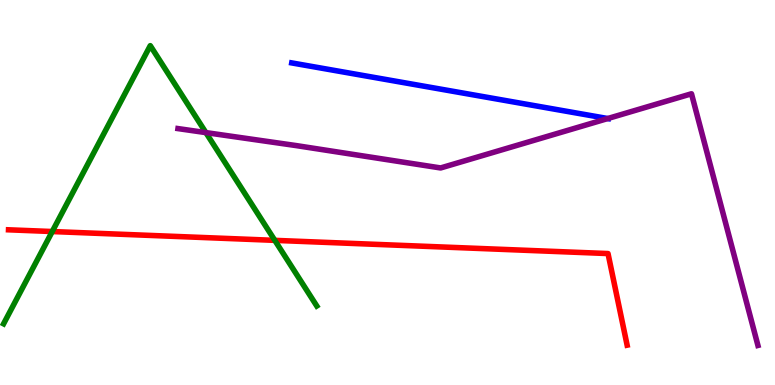[{'lines': ['blue', 'red'], 'intersections': []}, {'lines': ['green', 'red'], 'intersections': [{'x': 0.674, 'y': 3.99}, {'x': 3.55, 'y': 3.76}]}, {'lines': ['purple', 'red'], 'intersections': []}, {'lines': ['blue', 'green'], 'intersections': []}, {'lines': ['blue', 'purple'], 'intersections': [{'x': 7.84, 'y': 6.92}]}, {'lines': ['green', 'purple'], 'intersections': [{'x': 2.66, 'y': 6.56}]}]